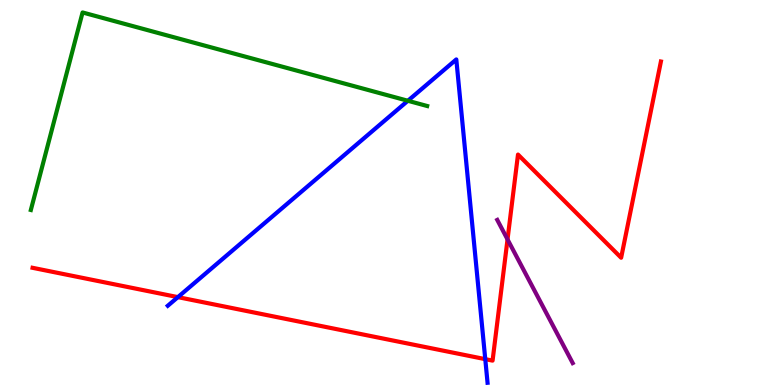[{'lines': ['blue', 'red'], 'intersections': [{'x': 2.3, 'y': 2.28}, {'x': 6.26, 'y': 0.671}]}, {'lines': ['green', 'red'], 'intersections': []}, {'lines': ['purple', 'red'], 'intersections': [{'x': 6.55, 'y': 3.78}]}, {'lines': ['blue', 'green'], 'intersections': [{'x': 5.26, 'y': 7.38}]}, {'lines': ['blue', 'purple'], 'intersections': []}, {'lines': ['green', 'purple'], 'intersections': []}]